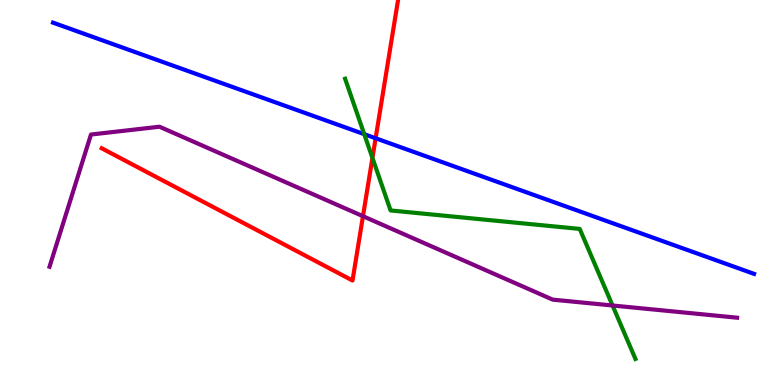[{'lines': ['blue', 'red'], 'intersections': [{'x': 4.85, 'y': 6.41}]}, {'lines': ['green', 'red'], 'intersections': [{'x': 4.81, 'y': 5.9}]}, {'lines': ['purple', 'red'], 'intersections': [{'x': 4.68, 'y': 4.38}]}, {'lines': ['blue', 'green'], 'intersections': [{'x': 4.7, 'y': 6.51}]}, {'lines': ['blue', 'purple'], 'intersections': []}, {'lines': ['green', 'purple'], 'intersections': [{'x': 7.9, 'y': 2.07}]}]